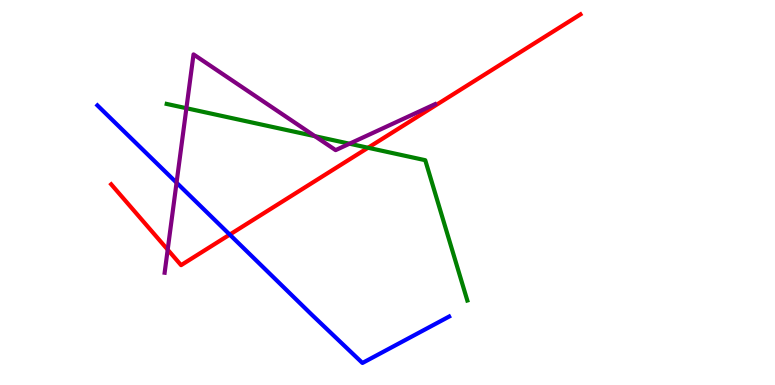[{'lines': ['blue', 'red'], 'intersections': [{'x': 2.96, 'y': 3.91}]}, {'lines': ['green', 'red'], 'intersections': [{'x': 4.75, 'y': 6.16}]}, {'lines': ['purple', 'red'], 'intersections': [{'x': 2.16, 'y': 3.52}]}, {'lines': ['blue', 'green'], 'intersections': []}, {'lines': ['blue', 'purple'], 'intersections': [{'x': 2.28, 'y': 5.26}]}, {'lines': ['green', 'purple'], 'intersections': [{'x': 2.41, 'y': 7.19}, {'x': 4.06, 'y': 6.46}, {'x': 4.51, 'y': 6.27}]}]